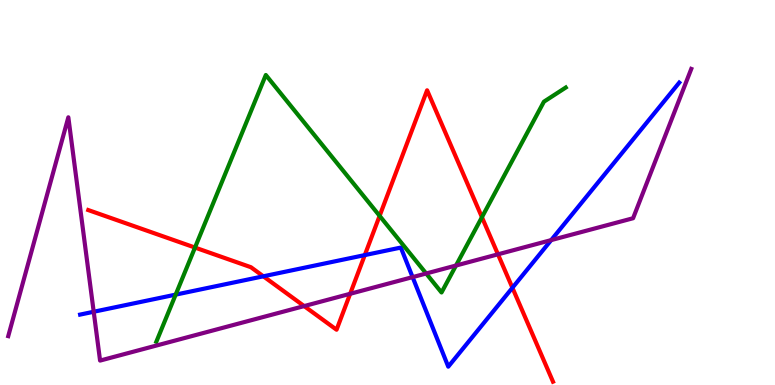[{'lines': ['blue', 'red'], 'intersections': [{'x': 3.4, 'y': 2.82}, {'x': 4.71, 'y': 3.37}, {'x': 6.61, 'y': 2.53}]}, {'lines': ['green', 'red'], 'intersections': [{'x': 2.52, 'y': 3.57}, {'x': 4.9, 'y': 4.39}, {'x': 6.22, 'y': 4.36}]}, {'lines': ['purple', 'red'], 'intersections': [{'x': 3.92, 'y': 2.05}, {'x': 4.52, 'y': 2.37}, {'x': 6.43, 'y': 3.39}]}, {'lines': ['blue', 'green'], 'intersections': [{'x': 2.27, 'y': 2.35}]}, {'lines': ['blue', 'purple'], 'intersections': [{'x': 1.21, 'y': 1.9}, {'x': 5.32, 'y': 2.8}, {'x': 7.11, 'y': 3.76}]}, {'lines': ['green', 'purple'], 'intersections': [{'x': 5.5, 'y': 2.9}, {'x': 5.88, 'y': 3.1}]}]